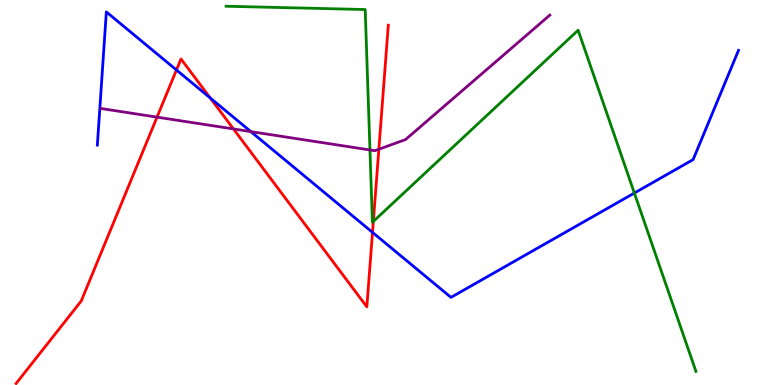[{'lines': ['blue', 'red'], 'intersections': [{'x': 2.28, 'y': 8.18}, {'x': 2.71, 'y': 7.46}, {'x': 4.81, 'y': 3.96}]}, {'lines': ['green', 'red'], 'intersections': [{'x': 4.82, 'y': 4.25}]}, {'lines': ['purple', 'red'], 'intersections': [{'x': 2.03, 'y': 6.96}, {'x': 3.01, 'y': 6.65}, {'x': 4.89, 'y': 6.12}]}, {'lines': ['blue', 'green'], 'intersections': [{'x': 8.19, 'y': 4.99}]}, {'lines': ['blue', 'purple'], 'intersections': [{'x': 3.24, 'y': 6.58}]}, {'lines': ['green', 'purple'], 'intersections': [{'x': 4.77, 'y': 6.1}]}]